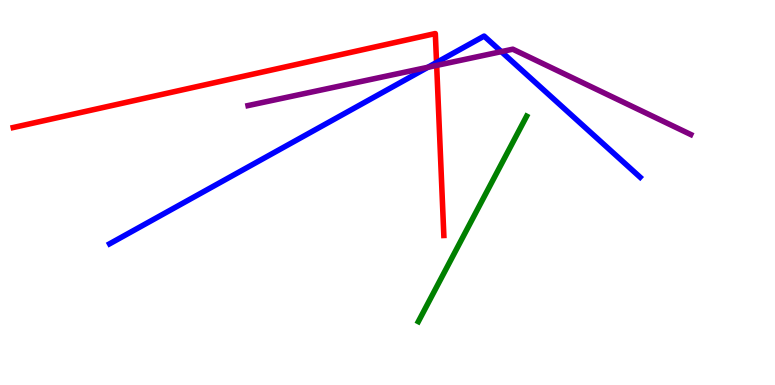[{'lines': ['blue', 'red'], 'intersections': [{'x': 5.63, 'y': 8.38}]}, {'lines': ['green', 'red'], 'intersections': []}, {'lines': ['purple', 'red'], 'intersections': [{'x': 5.63, 'y': 8.3}]}, {'lines': ['blue', 'green'], 'intersections': []}, {'lines': ['blue', 'purple'], 'intersections': [{'x': 5.52, 'y': 8.25}, {'x': 6.47, 'y': 8.66}]}, {'lines': ['green', 'purple'], 'intersections': []}]